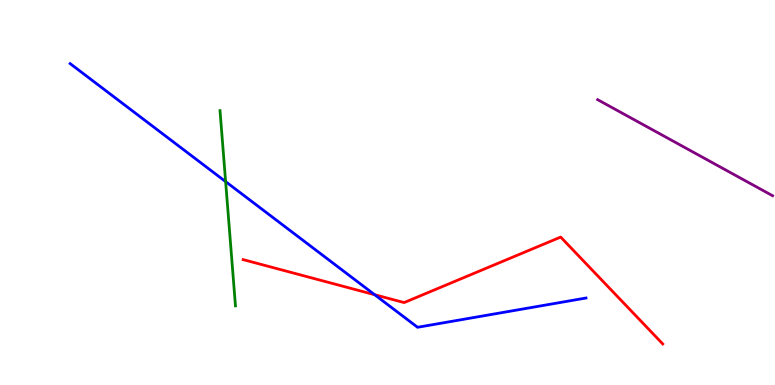[{'lines': ['blue', 'red'], 'intersections': [{'x': 4.83, 'y': 2.35}]}, {'lines': ['green', 'red'], 'intersections': []}, {'lines': ['purple', 'red'], 'intersections': []}, {'lines': ['blue', 'green'], 'intersections': [{'x': 2.91, 'y': 5.28}]}, {'lines': ['blue', 'purple'], 'intersections': []}, {'lines': ['green', 'purple'], 'intersections': []}]